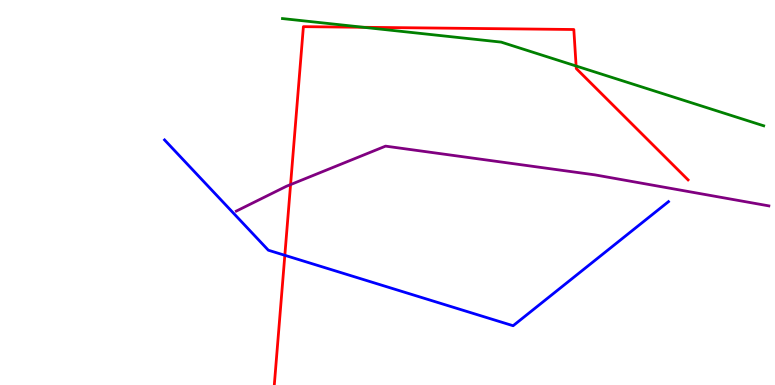[{'lines': ['blue', 'red'], 'intersections': [{'x': 3.68, 'y': 3.37}]}, {'lines': ['green', 'red'], 'intersections': [{'x': 4.69, 'y': 9.29}, {'x': 7.43, 'y': 8.29}]}, {'lines': ['purple', 'red'], 'intersections': [{'x': 3.75, 'y': 5.21}]}, {'lines': ['blue', 'green'], 'intersections': []}, {'lines': ['blue', 'purple'], 'intersections': []}, {'lines': ['green', 'purple'], 'intersections': []}]